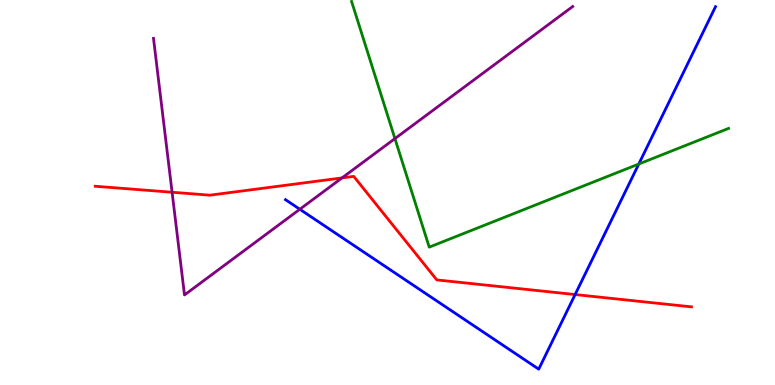[{'lines': ['blue', 'red'], 'intersections': [{'x': 7.42, 'y': 2.35}]}, {'lines': ['green', 'red'], 'intersections': []}, {'lines': ['purple', 'red'], 'intersections': [{'x': 2.22, 'y': 5.01}, {'x': 4.41, 'y': 5.38}]}, {'lines': ['blue', 'green'], 'intersections': [{'x': 8.24, 'y': 5.74}]}, {'lines': ['blue', 'purple'], 'intersections': [{'x': 3.87, 'y': 4.56}]}, {'lines': ['green', 'purple'], 'intersections': [{'x': 5.1, 'y': 6.4}]}]